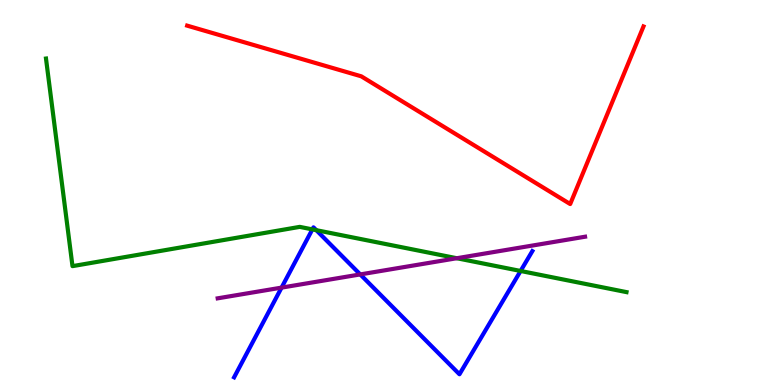[{'lines': ['blue', 'red'], 'intersections': []}, {'lines': ['green', 'red'], 'intersections': []}, {'lines': ['purple', 'red'], 'intersections': []}, {'lines': ['blue', 'green'], 'intersections': [{'x': 4.03, 'y': 4.04}, {'x': 4.08, 'y': 4.02}, {'x': 6.72, 'y': 2.96}]}, {'lines': ['blue', 'purple'], 'intersections': [{'x': 3.63, 'y': 2.53}, {'x': 4.65, 'y': 2.87}]}, {'lines': ['green', 'purple'], 'intersections': [{'x': 5.89, 'y': 3.29}]}]